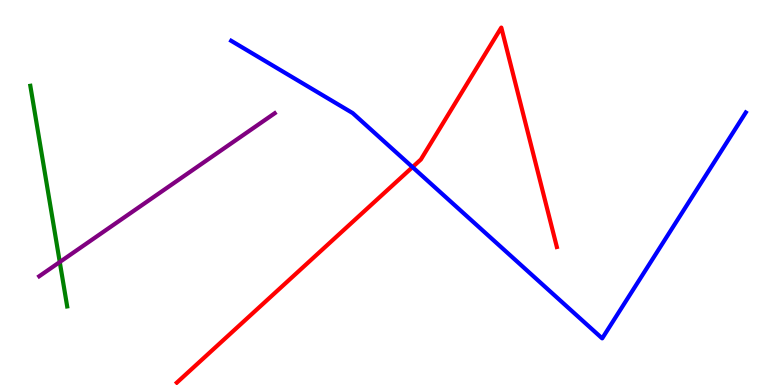[{'lines': ['blue', 'red'], 'intersections': [{'x': 5.32, 'y': 5.66}]}, {'lines': ['green', 'red'], 'intersections': []}, {'lines': ['purple', 'red'], 'intersections': []}, {'lines': ['blue', 'green'], 'intersections': []}, {'lines': ['blue', 'purple'], 'intersections': []}, {'lines': ['green', 'purple'], 'intersections': [{'x': 0.771, 'y': 3.19}]}]